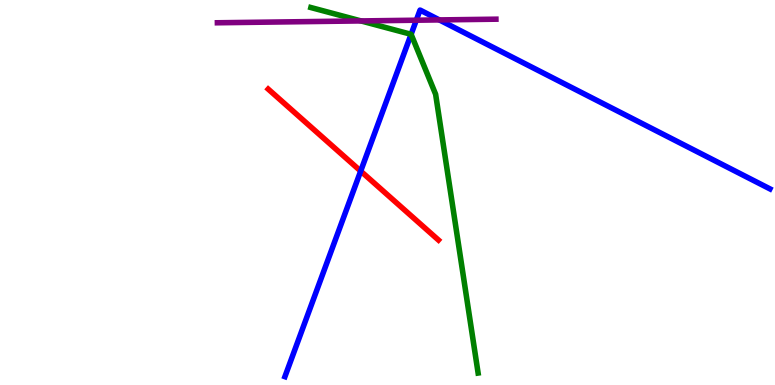[{'lines': ['blue', 'red'], 'intersections': [{'x': 4.65, 'y': 5.56}]}, {'lines': ['green', 'red'], 'intersections': []}, {'lines': ['purple', 'red'], 'intersections': []}, {'lines': ['blue', 'green'], 'intersections': [{'x': 5.3, 'y': 9.11}]}, {'lines': ['blue', 'purple'], 'intersections': [{'x': 5.37, 'y': 9.48}, {'x': 5.67, 'y': 9.48}]}, {'lines': ['green', 'purple'], 'intersections': [{'x': 4.66, 'y': 9.46}]}]